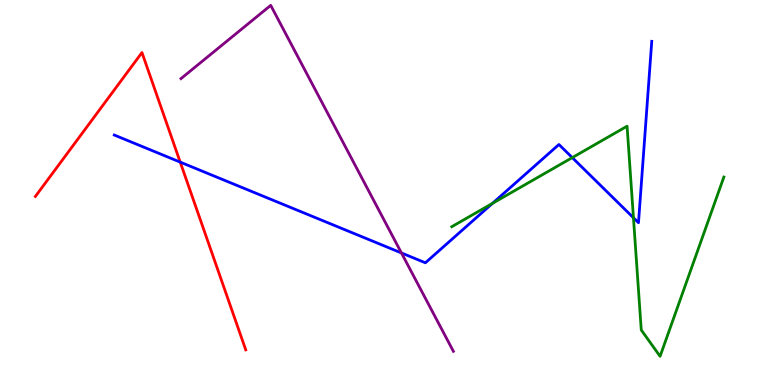[{'lines': ['blue', 'red'], 'intersections': [{'x': 2.33, 'y': 5.79}]}, {'lines': ['green', 'red'], 'intersections': []}, {'lines': ['purple', 'red'], 'intersections': []}, {'lines': ['blue', 'green'], 'intersections': [{'x': 6.35, 'y': 4.72}, {'x': 7.38, 'y': 5.91}, {'x': 8.17, 'y': 4.34}]}, {'lines': ['blue', 'purple'], 'intersections': [{'x': 5.18, 'y': 3.43}]}, {'lines': ['green', 'purple'], 'intersections': []}]